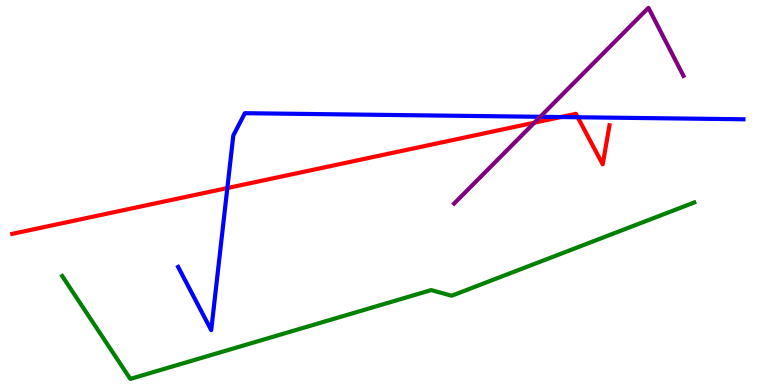[{'lines': ['blue', 'red'], 'intersections': [{'x': 2.93, 'y': 5.12}, {'x': 7.24, 'y': 6.96}, {'x': 7.45, 'y': 6.95}]}, {'lines': ['green', 'red'], 'intersections': []}, {'lines': ['purple', 'red'], 'intersections': [{'x': 6.9, 'y': 6.81}]}, {'lines': ['blue', 'green'], 'intersections': []}, {'lines': ['blue', 'purple'], 'intersections': [{'x': 6.97, 'y': 6.97}]}, {'lines': ['green', 'purple'], 'intersections': []}]